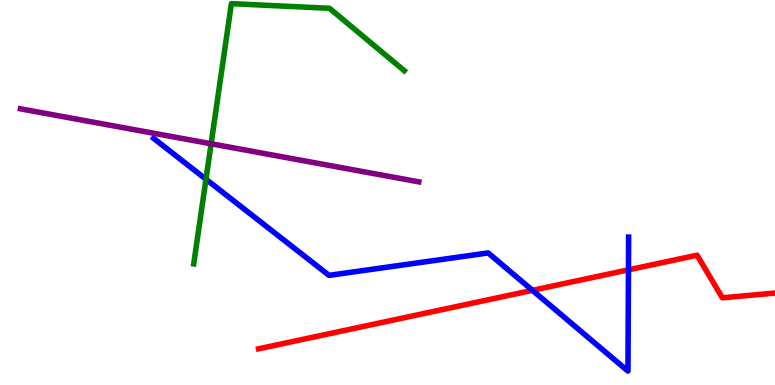[{'lines': ['blue', 'red'], 'intersections': [{'x': 6.87, 'y': 2.46}, {'x': 8.11, 'y': 2.99}]}, {'lines': ['green', 'red'], 'intersections': []}, {'lines': ['purple', 'red'], 'intersections': []}, {'lines': ['blue', 'green'], 'intersections': [{'x': 2.66, 'y': 5.34}]}, {'lines': ['blue', 'purple'], 'intersections': []}, {'lines': ['green', 'purple'], 'intersections': [{'x': 2.72, 'y': 6.27}]}]